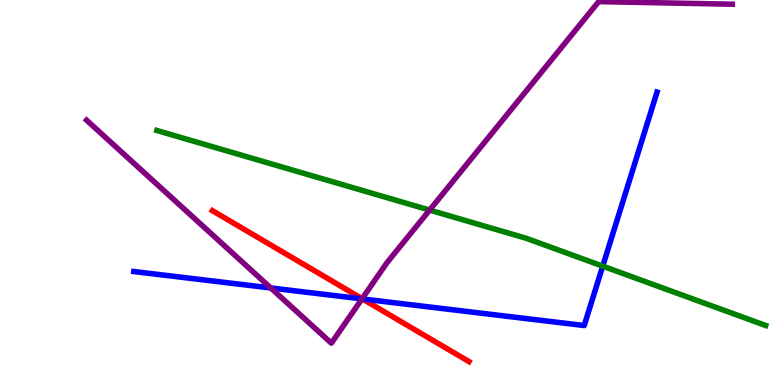[{'lines': ['blue', 'red'], 'intersections': [{'x': 4.68, 'y': 2.23}]}, {'lines': ['green', 'red'], 'intersections': []}, {'lines': ['purple', 'red'], 'intersections': [{'x': 4.67, 'y': 2.24}]}, {'lines': ['blue', 'green'], 'intersections': [{'x': 7.78, 'y': 3.09}]}, {'lines': ['blue', 'purple'], 'intersections': [{'x': 3.49, 'y': 2.52}, {'x': 4.67, 'y': 2.24}]}, {'lines': ['green', 'purple'], 'intersections': [{'x': 5.54, 'y': 4.54}]}]